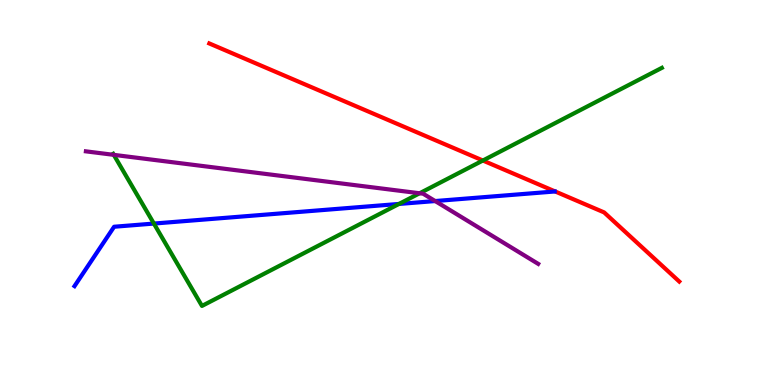[{'lines': ['blue', 'red'], 'intersections': []}, {'lines': ['green', 'red'], 'intersections': [{'x': 6.23, 'y': 5.83}]}, {'lines': ['purple', 'red'], 'intersections': []}, {'lines': ['blue', 'green'], 'intersections': [{'x': 1.99, 'y': 4.19}, {'x': 5.15, 'y': 4.7}]}, {'lines': ['blue', 'purple'], 'intersections': [{'x': 5.62, 'y': 4.78}]}, {'lines': ['green', 'purple'], 'intersections': [{'x': 1.47, 'y': 5.98}, {'x': 5.41, 'y': 4.98}]}]